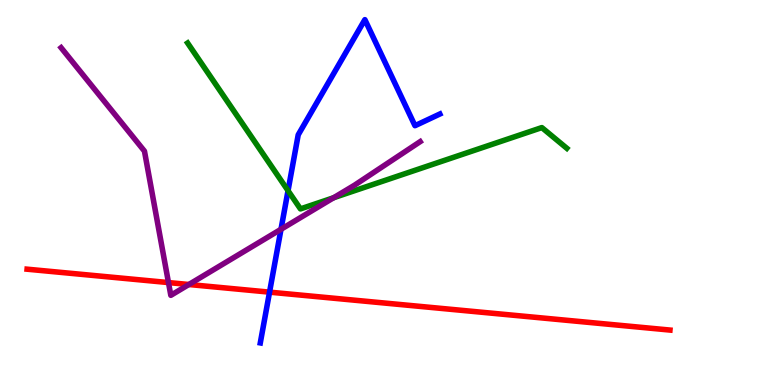[{'lines': ['blue', 'red'], 'intersections': [{'x': 3.48, 'y': 2.41}]}, {'lines': ['green', 'red'], 'intersections': []}, {'lines': ['purple', 'red'], 'intersections': [{'x': 2.17, 'y': 2.66}, {'x': 2.44, 'y': 2.61}]}, {'lines': ['blue', 'green'], 'intersections': [{'x': 3.72, 'y': 5.05}]}, {'lines': ['blue', 'purple'], 'intersections': [{'x': 3.63, 'y': 4.04}]}, {'lines': ['green', 'purple'], 'intersections': [{'x': 4.3, 'y': 4.86}]}]